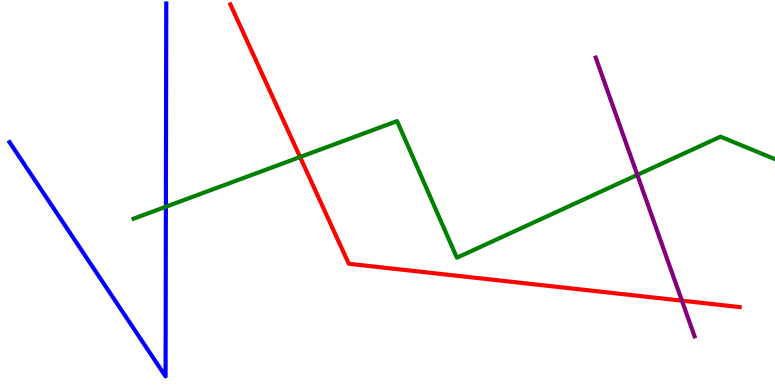[{'lines': ['blue', 'red'], 'intersections': []}, {'lines': ['green', 'red'], 'intersections': [{'x': 3.87, 'y': 5.92}]}, {'lines': ['purple', 'red'], 'intersections': [{'x': 8.8, 'y': 2.19}]}, {'lines': ['blue', 'green'], 'intersections': [{'x': 2.14, 'y': 4.63}]}, {'lines': ['blue', 'purple'], 'intersections': []}, {'lines': ['green', 'purple'], 'intersections': [{'x': 8.22, 'y': 5.46}]}]